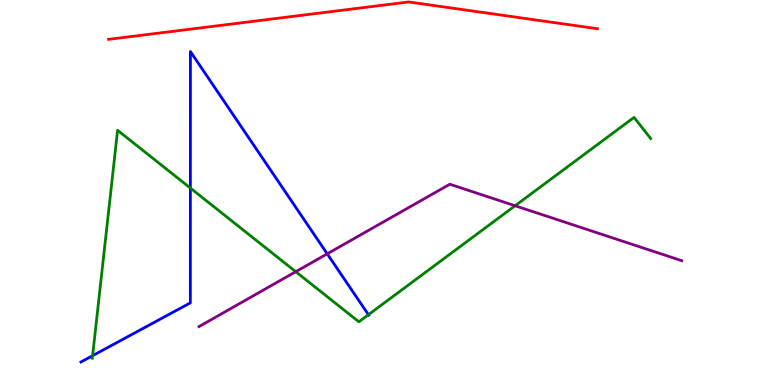[{'lines': ['blue', 'red'], 'intersections': []}, {'lines': ['green', 'red'], 'intersections': []}, {'lines': ['purple', 'red'], 'intersections': []}, {'lines': ['blue', 'green'], 'intersections': [{'x': 1.19, 'y': 0.762}, {'x': 2.46, 'y': 5.12}, {'x': 4.75, 'y': 1.83}]}, {'lines': ['blue', 'purple'], 'intersections': [{'x': 4.22, 'y': 3.41}]}, {'lines': ['green', 'purple'], 'intersections': [{'x': 3.82, 'y': 2.94}, {'x': 6.65, 'y': 4.66}]}]